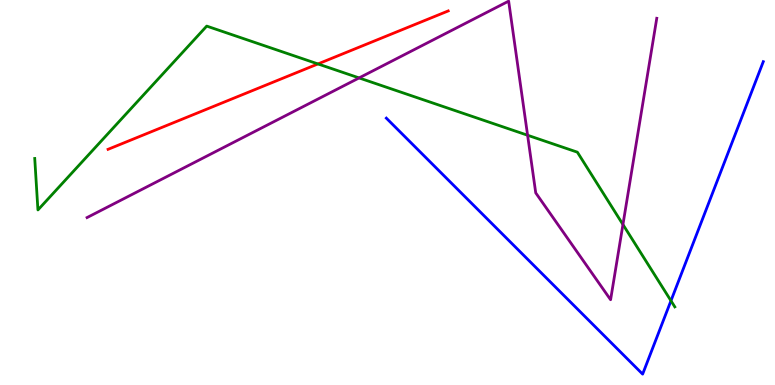[{'lines': ['blue', 'red'], 'intersections': []}, {'lines': ['green', 'red'], 'intersections': [{'x': 4.1, 'y': 8.34}]}, {'lines': ['purple', 'red'], 'intersections': []}, {'lines': ['blue', 'green'], 'intersections': [{'x': 8.66, 'y': 2.19}]}, {'lines': ['blue', 'purple'], 'intersections': []}, {'lines': ['green', 'purple'], 'intersections': [{'x': 4.63, 'y': 7.98}, {'x': 6.81, 'y': 6.49}, {'x': 8.04, 'y': 4.17}]}]